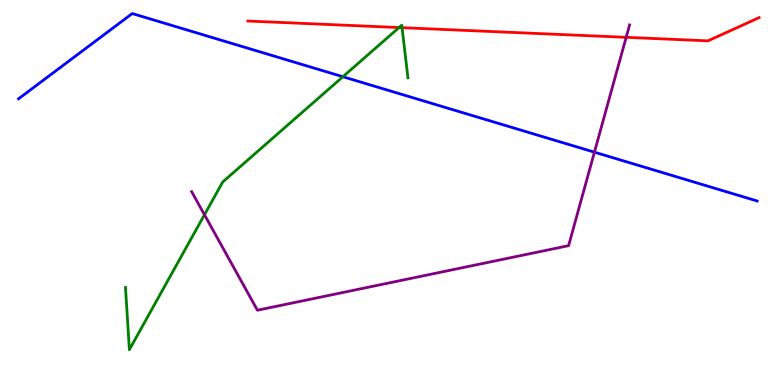[{'lines': ['blue', 'red'], 'intersections': []}, {'lines': ['green', 'red'], 'intersections': [{'x': 5.15, 'y': 9.28}, {'x': 5.19, 'y': 9.28}]}, {'lines': ['purple', 'red'], 'intersections': [{'x': 8.08, 'y': 9.03}]}, {'lines': ['blue', 'green'], 'intersections': [{'x': 4.42, 'y': 8.01}]}, {'lines': ['blue', 'purple'], 'intersections': [{'x': 7.67, 'y': 6.05}]}, {'lines': ['green', 'purple'], 'intersections': [{'x': 2.64, 'y': 4.42}]}]